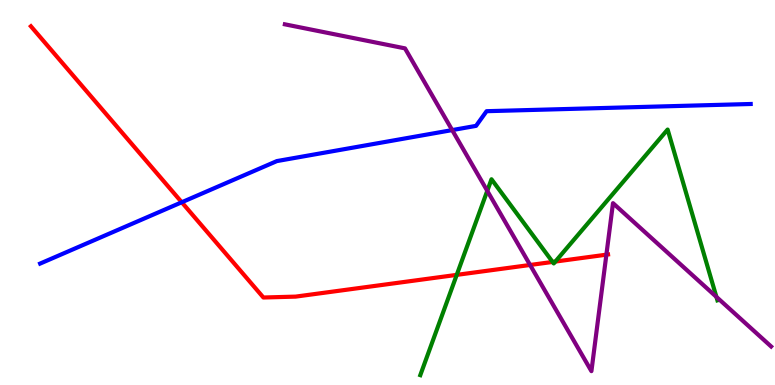[{'lines': ['blue', 'red'], 'intersections': [{'x': 2.35, 'y': 4.75}]}, {'lines': ['green', 'red'], 'intersections': [{'x': 5.89, 'y': 2.86}, {'x': 7.13, 'y': 3.2}, {'x': 7.17, 'y': 3.21}]}, {'lines': ['purple', 'red'], 'intersections': [{'x': 6.84, 'y': 3.12}, {'x': 7.82, 'y': 3.38}]}, {'lines': ['blue', 'green'], 'intersections': []}, {'lines': ['blue', 'purple'], 'intersections': [{'x': 5.83, 'y': 6.62}]}, {'lines': ['green', 'purple'], 'intersections': [{'x': 6.29, 'y': 5.04}, {'x': 9.24, 'y': 2.29}]}]